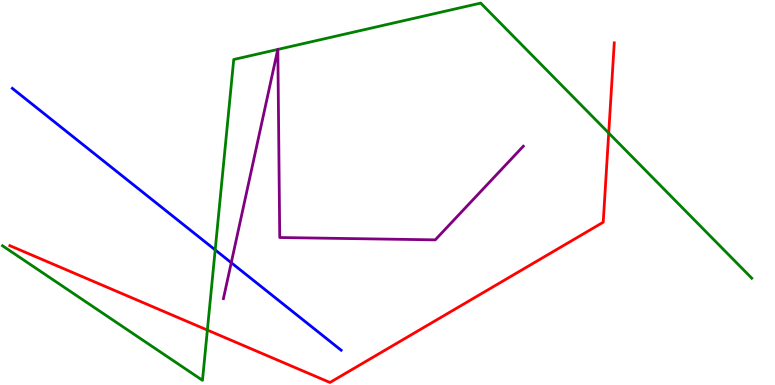[{'lines': ['blue', 'red'], 'intersections': []}, {'lines': ['green', 'red'], 'intersections': [{'x': 2.68, 'y': 1.43}, {'x': 7.85, 'y': 6.54}]}, {'lines': ['purple', 'red'], 'intersections': []}, {'lines': ['blue', 'green'], 'intersections': [{'x': 2.78, 'y': 3.51}]}, {'lines': ['blue', 'purple'], 'intersections': [{'x': 2.98, 'y': 3.18}]}, {'lines': ['green', 'purple'], 'intersections': [{'x': 3.58, 'y': 8.72}, {'x': 3.58, 'y': 8.72}]}]